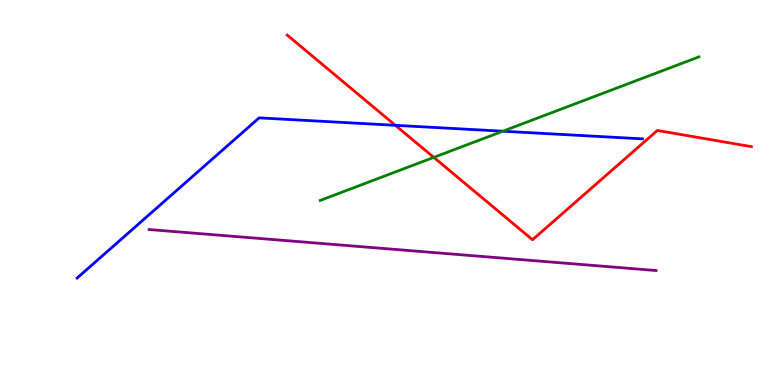[{'lines': ['blue', 'red'], 'intersections': [{'x': 5.1, 'y': 6.74}]}, {'lines': ['green', 'red'], 'intersections': [{'x': 5.6, 'y': 5.91}]}, {'lines': ['purple', 'red'], 'intersections': []}, {'lines': ['blue', 'green'], 'intersections': [{'x': 6.49, 'y': 6.59}]}, {'lines': ['blue', 'purple'], 'intersections': []}, {'lines': ['green', 'purple'], 'intersections': []}]